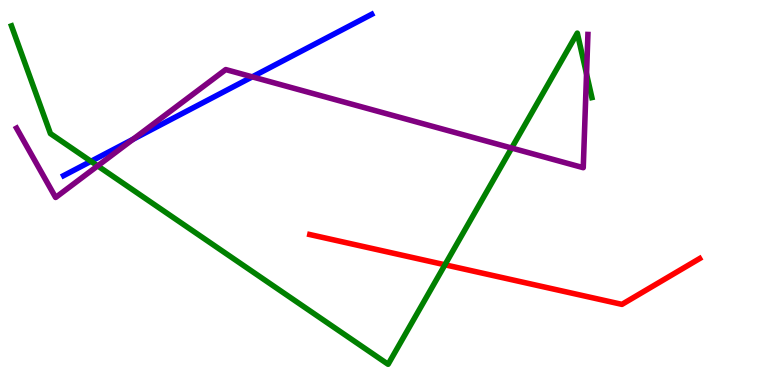[{'lines': ['blue', 'red'], 'intersections': []}, {'lines': ['green', 'red'], 'intersections': [{'x': 5.74, 'y': 3.12}]}, {'lines': ['purple', 'red'], 'intersections': []}, {'lines': ['blue', 'green'], 'intersections': [{'x': 1.17, 'y': 5.81}]}, {'lines': ['blue', 'purple'], 'intersections': [{'x': 1.72, 'y': 6.38}, {'x': 3.26, 'y': 8.0}]}, {'lines': ['green', 'purple'], 'intersections': [{'x': 1.26, 'y': 5.69}, {'x': 6.6, 'y': 6.15}, {'x': 7.57, 'y': 8.08}]}]